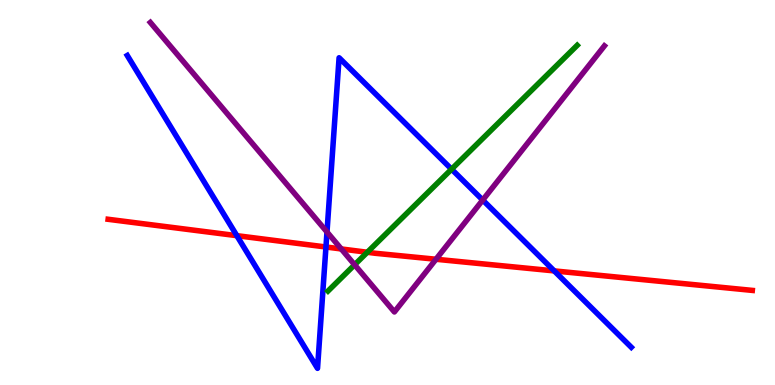[{'lines': ['blue', 'red'], 'intersections': [{'x': 3.06, 'y': 3.88}, {'x': 4.21, 'y': 3.58}, {'x': 7.15, 'y': 2.96}]}, {'lines': ['green', 'red'], 'intersections': [{'x': 4.74, 'y': 3.45}]}, {'lines': ['purple', 'red'], 'intersections': [{'x': 4.4, 'y': 3.53}, {'x': 5.63, 'y': 3.27}]}, {'lines': ['blue', 'green'], 'intersections': [{'x': 5.83, 'y': 5.61}]}, {'lines': ['blue', 'purple'], 'intersections': [{'x': 4.22, 'y': 3.97}, {'x': 6.23, 'y': 4.8}]}, {'lines': ['green', 'purple'], 'intersections': [{'x': 4.58, 'y': 3.12}]}]